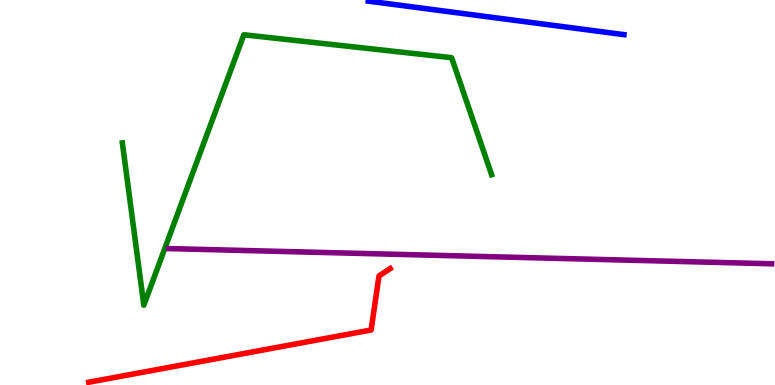[{'lines': ['blue', 'red'], 'intersections': []}, {'lines': ['green', 'red'], 'intersections': []}, {'lines': ['purple', 'red'], 'intersections': []}, {'lines': ['blue', 'green'], 'intersections': []}, {'lines': ['blue', 'purple'], 'intersections': []}, {'lines': ['green', 'purple'], 'intersections': []}]